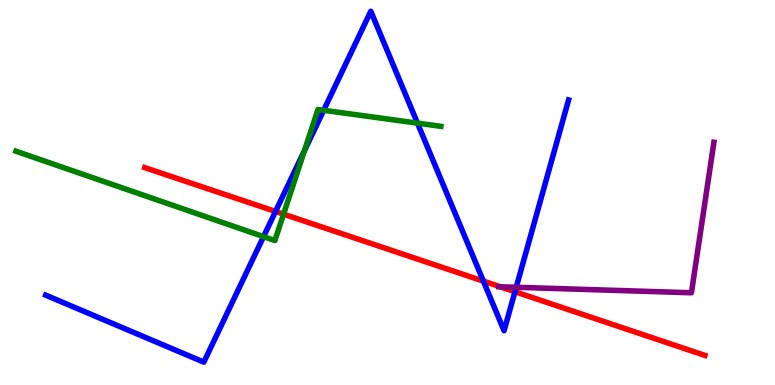[{'lines': ['blue', 'red'], 'intersections': [{'x': 3.56, 'y': 4.51}, {'x': 6.24, 'y': 2.7}, {'x': 6.64, 'y': 2.42}]}, {'lines': ['green', 'red'], 'intersections': [{'x': 3.66, 'y': 4.44}]}, {'lines': ['purple', 'red'], 'intersections': [{'x': 6.45, 'y': 2.55}]}, {'lines': ['blue', 'green'], 'intersections': [{'x': 3.4, 'y': 3.85}, {'x': 3.93, 'y': 6.08}, {'x': 4.18, 'y': 7.14}, {'x': 5.39, 'y': 6.8}]}, {'lines': ['blue', 'purple'], 'intersections': [{'x': 6.66, 'y': 2.54}]}, {'lines': ['green', 'purple'], 'intersections': []}]